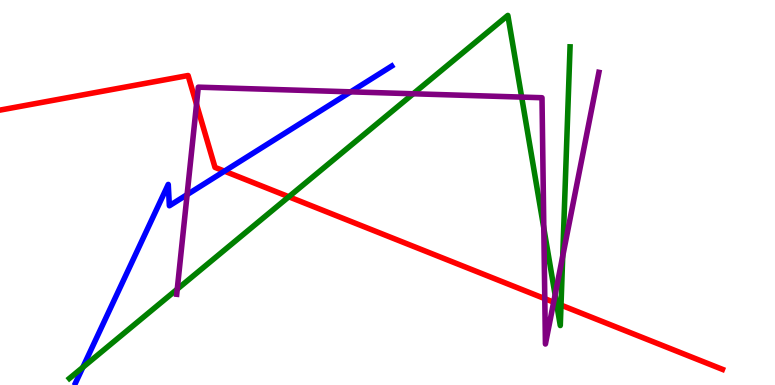[{'lines': ['blue', 'red'], 'intersections': [{'x': 2.9, 'y': 5.55}]}, {'lines': ['green', 'red'], 'intersections': [{'x': 3.73, 'y': 4.89}, {'x': 7.18, 'y': 2.12}, {'x': 7.24, 'y': 2.08}]}, {'lines': ['purple', 'red'], 'intersections': [{'x': 2.54, 'y': 7.29}, {'x': 7.03, 'y': 2.24}, {'x': 7.14, 'y': 2.15}]}, {'lines': ['blue', 'green'], 'intersections': [{'x': 1.07, 'y': 0.459}]}, {'lines': ['blue', 'purple'], 'intersections': [{'x': 2.41, 'y': 4.94}, {'x': 4.53, 'y': 7.61}]}, {'lines': ['green', 'purple'], 'intersections': [{'x': 2.29, 'y': 2.49}, {'x': 5.33, 'y': 7.56}, {'x': 6.73, 'y': 7.48}, {'x': 7.02, 'y': 4.08}, {'x': 7.16, 'y': 2.34}, {'x': 7.26, 'y': 3.35}]}]